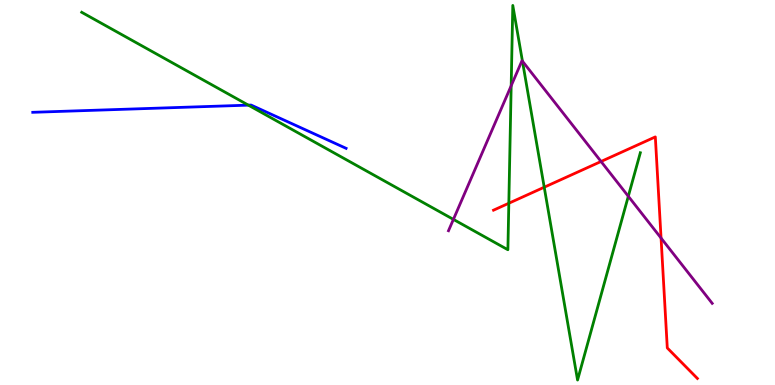[{'lines': ['blue', 'red'], 'intersections': []}, {'lines': ['green', 'red'], 'intersections': [{'x': 6.57, 'y': 4.72}, {'x': 7.02, 'y': 5.14}]}, {'lines': ['purple', 'red'], 'intersections': [{'x': 7.76, 'y': 5.81}, {'x': 8.53, 'y': 3.82}]}, {'lines': ['blue', 'green'], 'intersections': [{'x': 3.2, 'y': 7.27}]}, {'lines': ['blue', 'purple'], 'intersections': []}, {'lines': ['green', 'purple'], 'intersections': [{'x': 5.85, 'y': 4.3}, {'x': 6.6, 'y': 7.77}, {'x': 6.74, 'y': 8.41}, {'x': 8.11, 'y': 4.9}]}]